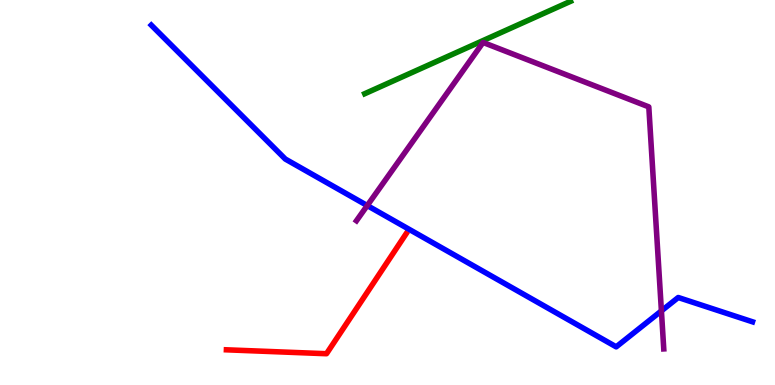[{'lines': ['blue', 'red'], 'intersections': []}, {'lines': ['green', 'red'], 'intersections': []}, {'lines': ['purple', 'red'], 'intersections': []}, {'lines': ['blue', 'green'], 'intersections': []}, {'lines': ['blue', 'purple'], 'intersections': [{'x': 4.74, 'y': 4.66}, {'x': 8.53, 'y': 1.93}]}, {'lines': ['green', 'purple'], 'intersections': []}]